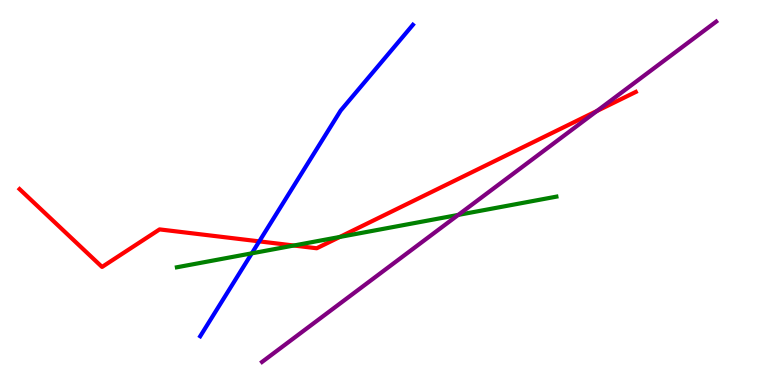[{'lines': ['blue', 'red'], 'intersections': [{'x': 3.35, 'y': 3.73}]}, {'lines': ['green', 'red'], 'intersections': [{'x': 3.79, 'y': 3.62}, {'x': 4.38, 'y': 3.85}]}, {'lines': ['purple', 'red'], 'intersections': [{'x': 7.7, 'y': 7.12}]}, {'lines': ['blue', 'green'], 'intersections': [{'x': 3.25, 'y': 3.42}]}, {'lines': ['blue', 'purple'], 'intersections': []}, {'lines': ['green', 'purple'], 'intersections': [{'x': 5.91, 'y': 4.42}]}]